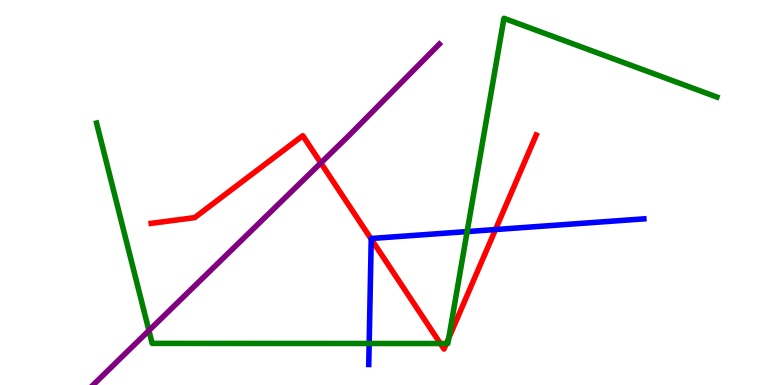[{'lines': ['blue', 'red'], 'intersections': [{'x': 4.79, 'y': 3.79}, {'x': 6.39, 'y': 4.04}]}, {'lines': ['green', 'red'], 'intersections': [{'x': 5.68, 'y': 1.08}, {'x': 5.76, 'y': 1.08}, {'x': 5.79, 'y': 1.22}]}, {'lines': ['purple', 'red'], 'intersections': [{'x': 4.14, 'y': 5.77}]}, {'lines': ['blue', 'green'], 'intersections': [{'x': 4.76, 'y': 1.08}, {'x': 6.03, 'y': 3.98}]}, {'lines': ['blue', 'purple'], 'intersections': []}, {'lines': ['green', 'purple'], 'intersections': [{'x': 1.92, 'y': 1.41}]}]